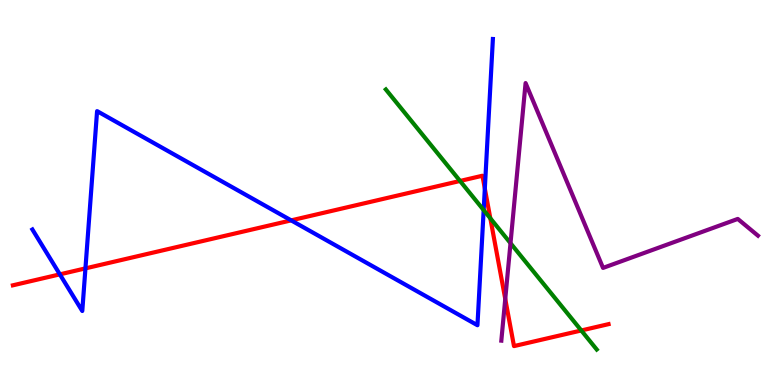[{'lines': ['blue', 'red'], 'intersections': [{'x': 0.772, 'y': 2.87}, {'x': 1.1, 'y': 3.03}, {'x': 3.76, 'y': 4.28}, {'x': 6.26, 'y': 5.1}]}, {'lines': ['green', 'red'], 'intersections': [{'x': 5.94, 'y': 5.3}, {'x': 6.33, 'y': 4.33}, {'x': 7.5, 'y': 1.42}]}, {'lines': ['purple', 'red'], 'intersections': [{'x': 6.52, 'y': 2.24}]}, {'lines': ['blue', 'green'], 'intersections': [{'x': 6.24, 'y': 4.54}]}, {'lines': ['blue', 'purple'], 'intersections': []}, {'lines': ['green', 'purple'], 'intersections': [{'x': 6.59, 'y': 3.68}]}]